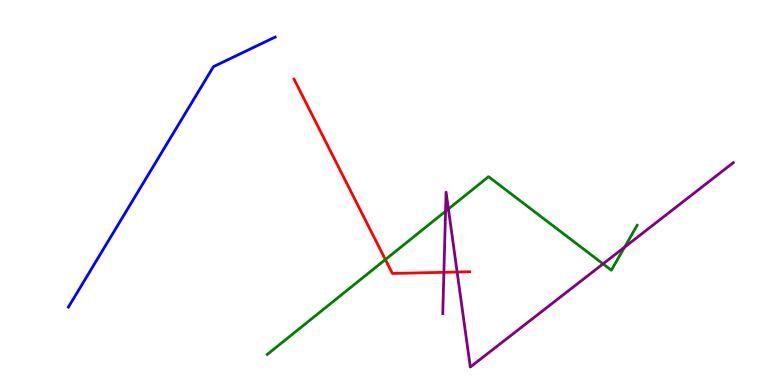[{'lines': ['blue', 'red'], 'intersections': []}, {'lines': ['green', 'red'], 'intersections': [{'x': 4.97, 'y': 3.26}]}, {'lines': ['purple', 'red'], 'intersections': [{'x': 5.73, 'y': 2.93}, {'x': 5.9, 'y': 2.93}]}, {'lines': ['blue', 'green'], 'intersections': []}, {'lines': ['blue', 'purple'], 'intersections': []}, {'lines': ['green', 'purple'], 'intersections': [{'x': 5.75, 'y': 4.51}, {'x': 5.79, 'y': 4.57}, {'x': 7.78, 'y': 3.15}, {'x': 8.06, 'y': 3.58}]}]